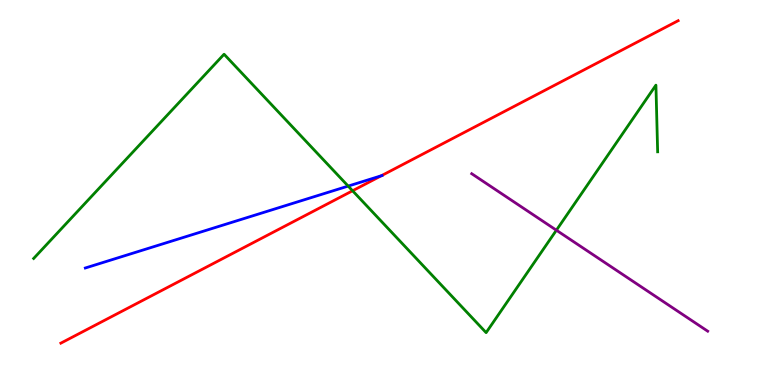[{'lines': ['blue', 'red'], 'intersections': [{'x': 4.92, 'y': 5.43}]}, {'lines': ['green', 'red'], 'intersections': [{'x': 4.55, 'y': 5.05}]}, {'lines': ['purple', 'red'], 'intersections': []}, {'lines': ['blue', 'green'], 'intersections': [{'x': 4.49, 'y': 5.17}]}, {'lines': ['blue', 'purple'], 'intersections': []}, {'lines': ['green', 'purple'], 'intersections': [{'x': 7.18, 'y': 4.02}]}]